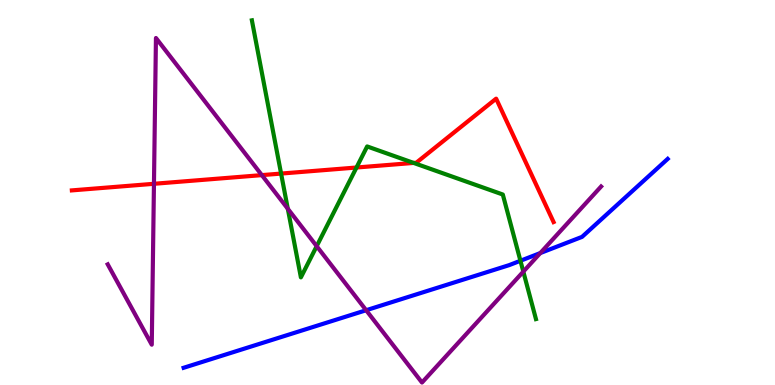[{'lines': ['blue', 'red'], 'intersections': []}, {'lines': ['green', 'red'], 'intersections': [{'x': 3.63, 'y': 5.49}, {'x': 4.6, 'y': 5.65}, {'x': 5.34, 'y': 5.77}]}, {'lines': ['purple', 'red'], 'intersections': [{'x': 1.99, 'y': 5.23}, {'x': 3.38, 'y': 5.45}]}, {'lines': ['blue', 'green'], 'intersections': [{'x': 6.72, 'y': 3.23}]}, {'lines': ['blue', 'purple'], 'intersections': [{'x': 4.72, 'y': 1.94}, {'x': 6.97, 'y': 3.43}]}, {'lines': ['green', 'purple'], 'intersections': [{'x': 3.71, 'y': 4.58}, {'x': 4.09, 'y': 3.61}, {'x': 6.75, 'y': 2.94}]}]